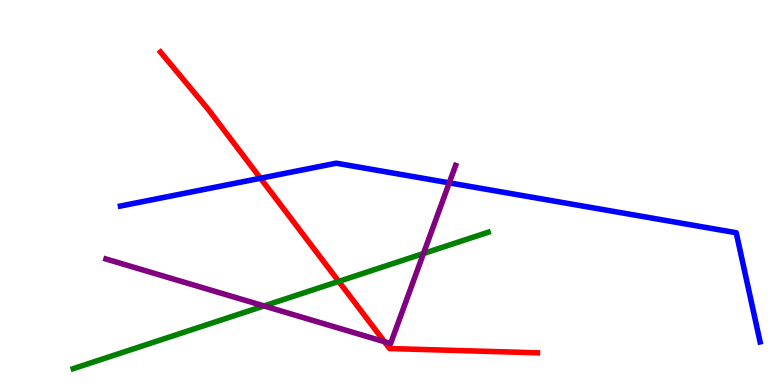[{'lines': ['blue', 'red'], 'intersections': [{'x': 3.36, 'y': 5.37}]}, {'lines': ['green', 'red'], 'intersections': [{'x': 4.37, 'y': 2.69}]}, {'lines': ['purple', 'red'], 'intersections': [{'x': 4.96, 'y': 1.12}]}, {'lines': ['blue', 'green'], 'intersections': []}, {'lines': ['blue', 'purple'], 'intersections': [{'x': 5.8, 'y': 5.25}]}, {'lines': ['green', 'purple'], 'intersections': [{'x': 3.41, 'y': 2.05}, {'x': 5.46, 'y': 3.41}]}]